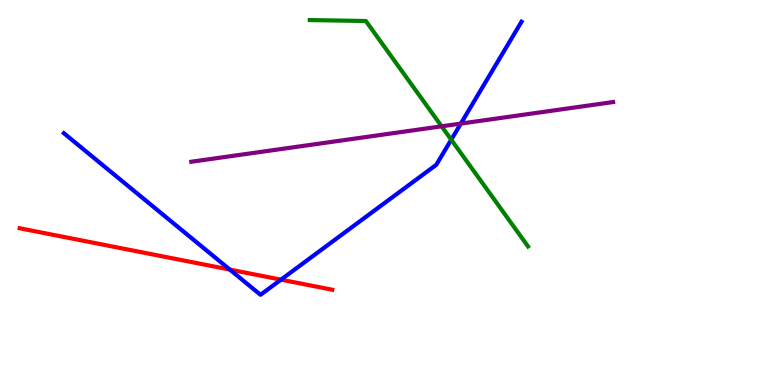[{'lines': ['blue', 'red'], 'intersections': [{'x': 2.97, 'y': 3.0}, {'x': 3.63, 'y': 2.74}]}, {'lines': ['green', 'red'], 'intersections': []}, {'lines': ['purple', 'red'], 'intersections': []}, {'lines': ['blue', 'green'], 'intersections': [{'x': 5.82, 'y': 6.37}]}, {'lines': ['blue', 'purple'], 'intersections': [{'x': 5.95, 'y': 6.79}]}, {'lines': ['green', 'purple'], 'intersections': [{'x': 5.7, 'y': 6.72}]}]